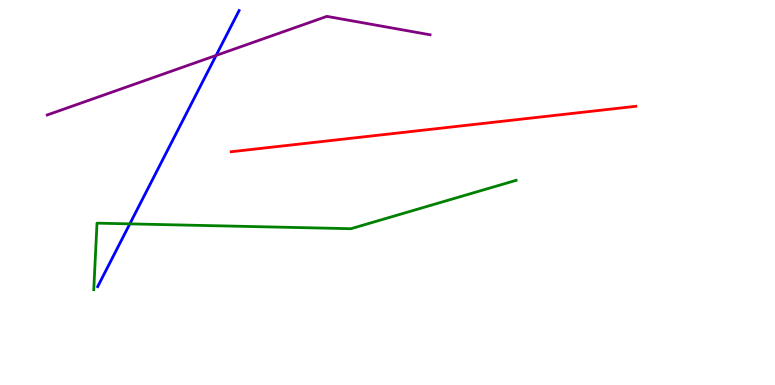[{'lines': ['blue', 'red'], 'intersections': []}, {'lines': ['green', 'red'], 'intersections': []}, {'lines': ['purple', 'red'], 'intersections': []}, {'lines': ['blue', 'green'], 'intersections': [{'x': 1.68, 'y': 4.19}]}, {'lines': ['blue', 'purple'], 'intersections': [{'x': 2.79, 'y': 8.56}]}, {'lines': ['green', 'purple'], 'intersections': []}]